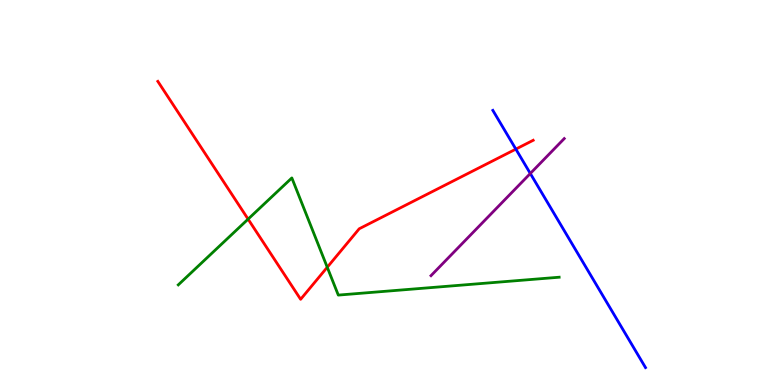[{'lines': ['blue', 'red'], 'intersections': [{'x': 6.66, 'y': 6.13}]}, {'lines': ['green', 'red'], 'intersections': [{'x': 3.2, 'y': 4.31}, {'x': 4.22, 'y': 3.06}]}, {'lines': ['purple', 'red'], 'intersections': []}, {'lines': ['blue', 'green'], 'intersections': []}, {'lines': ['blue', 'purple'], 'intersections': [{'x': 6.84, 'y': 5.49}]}, {'lines': ['green', 'purple'], 'intersections': []}]